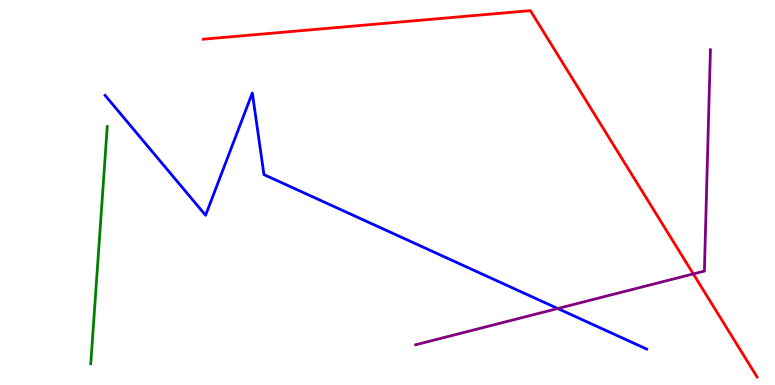[{'lines': ['blue', 'red'], 'intersections': []}, {'lines': ['green', 'red'], 'intersections': []}, {'lines': ['purple', 'red'], 'intersections': [{'x': 8.95, 'y': 2.89}]}, {'lines': ['blue', 'green'], 'intersections': []}, {'lines': ['blue', 'purple'], 'intersections': [{'x': 7.2, 'y': 1.99}]}, {'lines': ['green', 'purple'], 'intersections': []}]